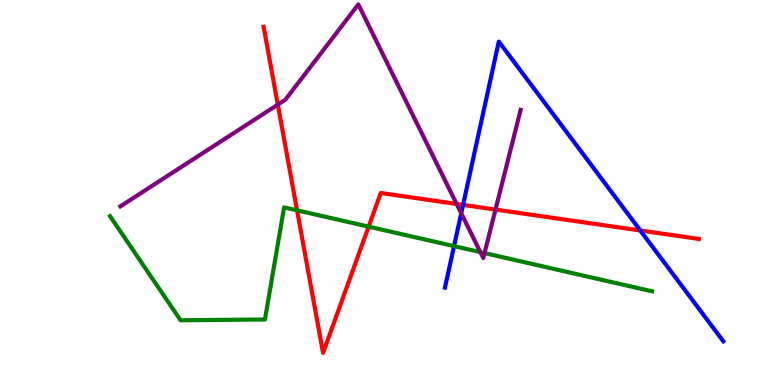[{'lines': ['blue', 'red'], 'intersections': [{'x': 5.97, 'y': 4.68}, {'x': 8.26, 'y': 4.01}]}, {'lines': ['green', 'red'], 'intersections': [{'x': 3.83, 'y': 4.54}, {'x': 4.76, 'y': 4.11}]}, {'lines': ['purple', 'red'], 'intersections': [{'x': 3.58, 'y': 7.28}, {'x': 5.89, 'y': 4.7}, {'x': 6.39, 'y': 4.56}]}, {'lines': ['blue', 'green'], 'intersections': [{'x': 5.86, 'y': 3.61}]}, {'lines': ['blue', 'purple'], 'intersections': [{'x': 5.95, 'y': 4.46}]}, {'lines': ['green', 'purple'], 'intersections': [{'x': 6.2, 'y': 3.45}, {'x': 6.25, 'y': 3.43}]}]